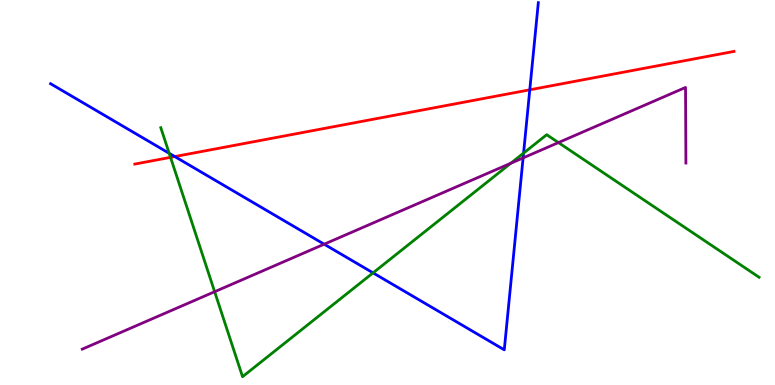[{'lines': ['blue', 'red'], 'intersections': [{'x': 2.26, 'y': 5.93}, {'x': 6.84, 'y': 7.67}]}, {'lines': ['green', 'red'], 'intersections': [{'x': 2.2, 'y': 5.91}]}, {'lines': ['purple', 'red'], 'intersections': []}, {'lines': ['blue', 'green'], 'intersections': [{'x': 2.18, 'y': 6.02}, {'x': 4.81, 'y': 2.91}, {'x': 6.76, 'y': 6.02}]}, {'lines': ['blue', 'purple'], 'intersections': [{'x': 4.18, 'y': 3.66}, {'x': 6.75, 'y': 5.9}]}, {'lines': ['green', 'purple'], 'intersections': [{'x': 2.77, 'y': 2.42}, {'x': 6.59, 'y': 5.76}, {'x': 7.21, 'y': 6.3}]}]